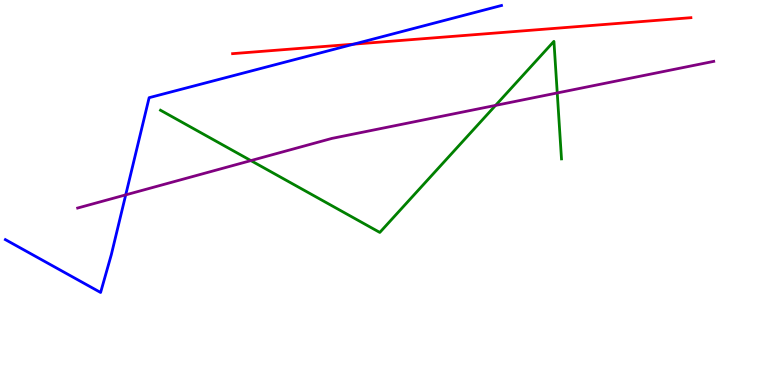[{'lines': ['blue', 'red'], 'intersections': [{'x': 4.56, 'y': 8.85}]}, {'lines': ['green', 'red'], 'intersections': []}, {'lines': ['purple', 'red'], 'intersections': []}, {'lines': ['blue', 'green'], 'intersections': []}, {'lines': ['blue', 'purple'], 'intersections': [{'x': 1.62, 'y': 4.94}]}, {'lines': ['green', 'purple'], 'intersections': [{'x': 3.24, 'y': 5.83}, {'x': 6.39, 'y': 7.26}, {'x': 7.19, 'y': 7.59}]}]